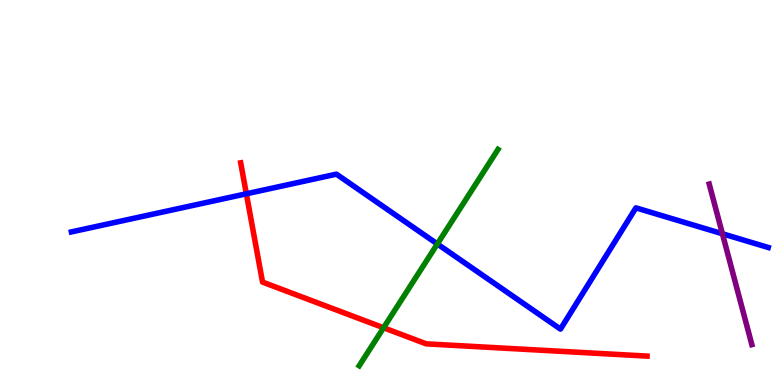[{'lines': ['blue', 'red'], 'intersections': [{'x': 3.18, 'y': 4.97}]}, {'lines': ['green', 'red'], 'intersections': [{'x': 4.95, 'y': 1.49}]}, {'lines': ['purple', 'red'], 'intersections': []}, {'lines': ['blue', 'green'], 'intersections': [{'x': 5.64, 'y': 3.66}]}, {'lines': ['blue', 'purple'], 'intersections': [{'x': 9.32, 'y': 3.93}]}, {'lines': ['green', 'purple'], 'intersections': []}]